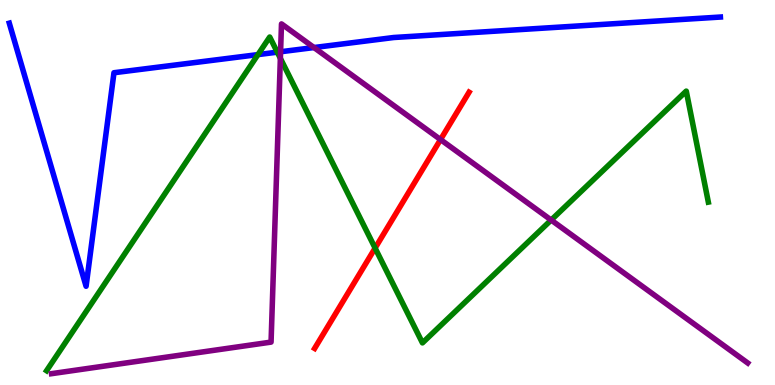[{'lines': ['blue', 'red'], 'intersections': []}, {'lines': ['green', 'red'], 'intersections': [{'x': 4.84, 'y': 3.56}]}, {'lines': ['purple', 'red'], 'intersections': [{'x': 5.68, 'y': 6.37}]}, {'lines': ['blue', 'green'], 'intersections': [{'x': 3.33, 'y': 8.58}, {'x': 3.58, 'y': 8.64}]}, {'lines': ['blue', 'purple'], 'intersections': [{'x': 3.62, 'y': 8.66}, {'x': 4.05, 'y': 8.77}]}, {'lines': ['green', 'purple'], 'intersections': [{'x': 3.62, 'y': 8.49}, {'x': 7.11, 'y': 4.28}]}]